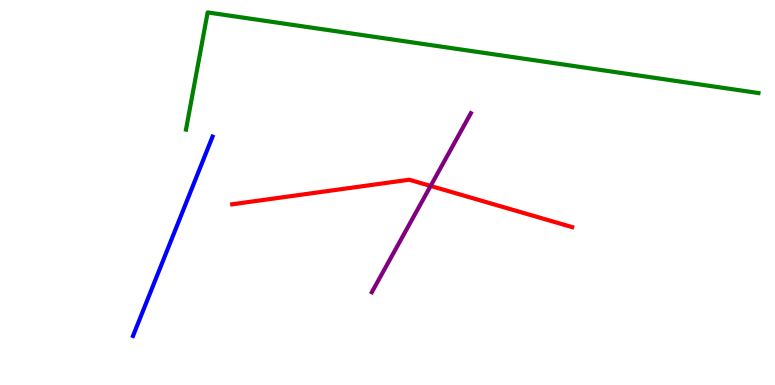[{'lines': ['blue', 'red'], 'intersections': []}, {'lines': ['green', 'red'], 'intersections': []}, {'lines': ['purple', 'red'], 'intersections': [{'x': 5.56, 'y': 5.17}]}, {'lines': ['blue', 'green'], 'intersections': []}, {'lines': ['blue', 'purple'], 'intersections': []}, {'lines': ['green', 'purple'], 'intersections': []}]